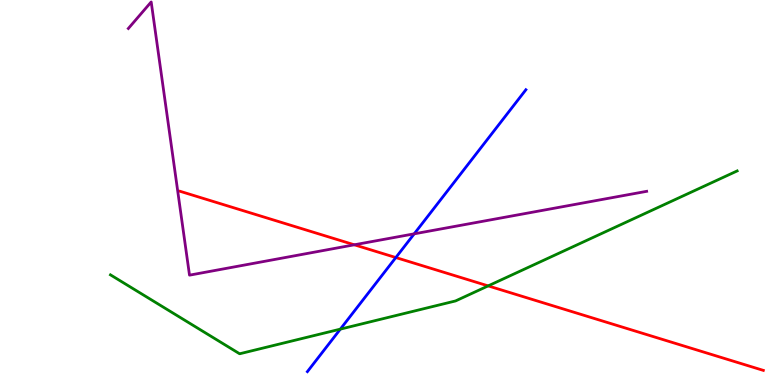[{'lines': ['blue', 'red'], 'intersections': [{'x': 5.11, 'y': 3.31}]}, {'lines': ['green', 'red'], 'intersections': [{'x': 6.3, 'y': 2.57}]}, {'lines': ['purple', 'red'], 'intersections': [{'x': 4.57, 'y': 3.64}]}, {'lines': ['blue', 'green'], 'intersections': [{'x': 4.39, 'y': 1.45}]}, {'lines': ['blue', 'purple'], 'intersections': [{'x': 5.34, 'y': 3.93}]}, {'lines': ['green', 'purple'], 'intersections': []}]